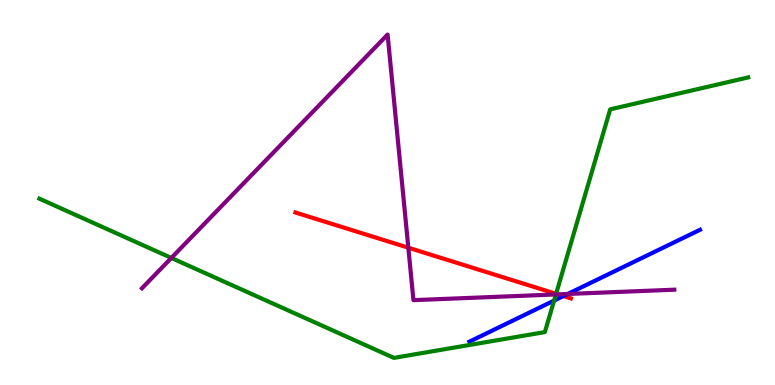[{'lines': ['blue', 'red'], 'intersections': [{'x': 7.27, 'y': 2.31}]}, {'lines': ['green', 'red'], 'intersections': [{'x': 7.18, 'y': 2.37}]}, {'lines': ['purple', 'red'], 'intersections': [{'x': 5.27, 'y': 3.57}, {'x': 7.2, 'y': 2.35}]}, {'lines': ['blue', 'green'], 'intersections': [{'x': 7.15, 'y': 2.19}]}, {'lines': ['blue', 'purple'], 'intersections': [{'x': 7.33, 'y': 2.36}]}, {'lines': ['green', 'purple'], 'intersections': [{'x': 2.21, 'y': 3.3}, {'x': 7.17, 'y': 2.35}]}]